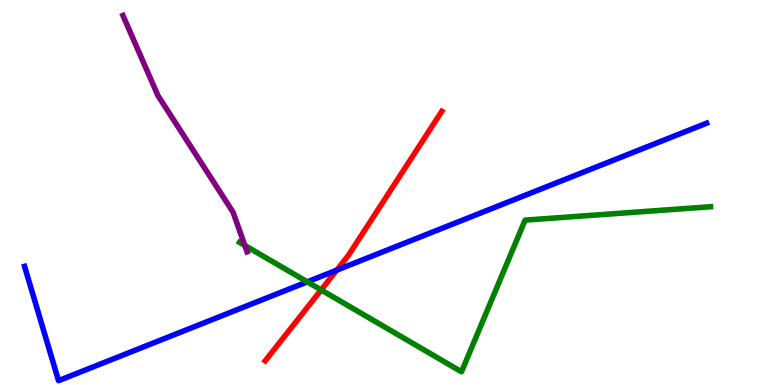[{'lines': ['blue', 'red'], 'intersections': [{'x': 4.35, 'y': 2.98}]}, {'lines': ['green', 'red'], 'intersections': [{'x': 4.14, 'y': 2.47}]}, {'lines': ['purple', 'red'], 'intersections': []}, {'lines': ['blue', 'green'], 'intersections': [{'x': 3.96, 'y': 2.68}]}, {'lines': ['blue', 'purple'], 'intersections': []}, {'lines': ['green', 'purple'], 'intersections': [{'x': 3.16, 'y': 3.62}]}]